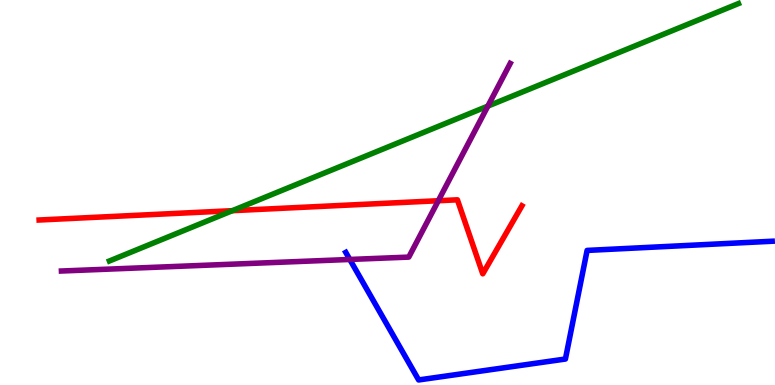[{'lines': ['blue', 'red'], 'intersections': []}, {'lines': ['green', 'red'], 'intersections': [{'x': 3.0, 'y': 4.53}]}, {'lines': ['purple', 'red'], 'intersections': [{'x': 5.66, 'y': 4.79}]}, {'lines': ['blue', 'green'], 'intersections': []}, {'lines': ['blue', 'purple'], 'intersections': [{'x': 4.51, 'y': 3.26}]}, {'lines': ['green', 'purple'], 'intersections': [{'x': 6.29, 'y': 7.24}]}]